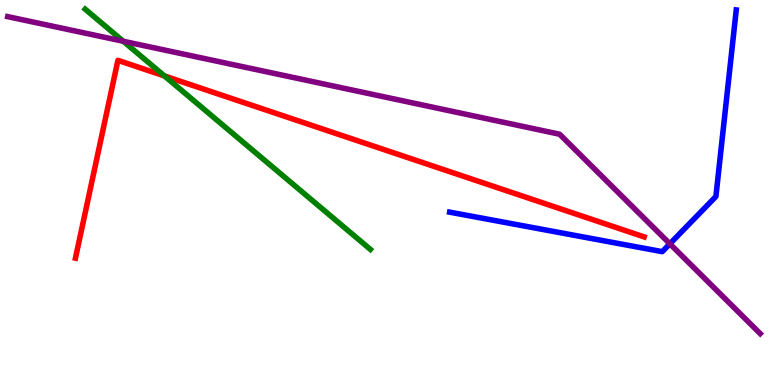[{'lines': ['blue', 'red'], 'intersections': []}, {'lines': ['green', 'red'], 'intersections': [{'x': 2.12, 'y': 8.03}]}, {'lines': ['purple', 'red'], 'intersections': []}, {'lines': ['blue', 'green'], 'intersections': []}, {'lines': ['blue', 'purple'], 'intersections': [{'x': 8.64, 'y': 3.67}]}, {'lines': ['green', 'purple'], 'intersections': [{'x': 1.59, 'y': 8.93}]}]